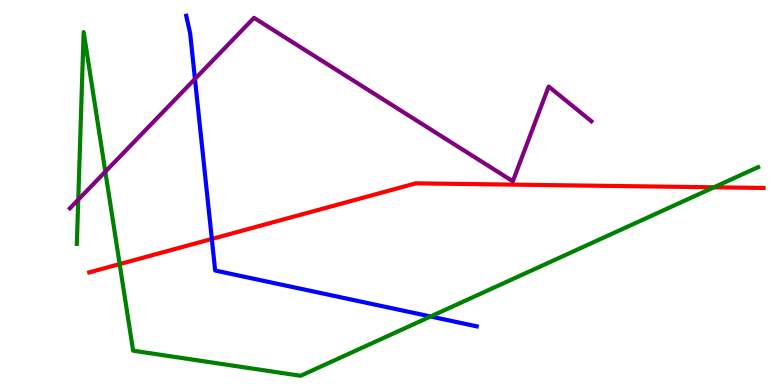[{'lines': ['blue', 'red'], 'intersections': [{'x': 2.73, 'y': 3.79}]}, {'lines': ['green', 'red'], 'intersections': [{'x': 1.54, 'y': 3.14}, {'x': 9.21, 'y': 5.14}]}, {'lines': ['purple', 'red'], 'intersections': []}, {'lines': ['blue', 'green'], 'intersections': [{'x': 5.56, 'y': 1.78}]}, {'lines': ['blue', 'purple'], 'intersections': [{'x': 2.52, 'y': 7.95}]}, {'lines': ['green', 'purple'], 'intersections': [{'x': 1.01, 'y': 4.81}, {'x': 1.36, 'y': 5.54}]}]